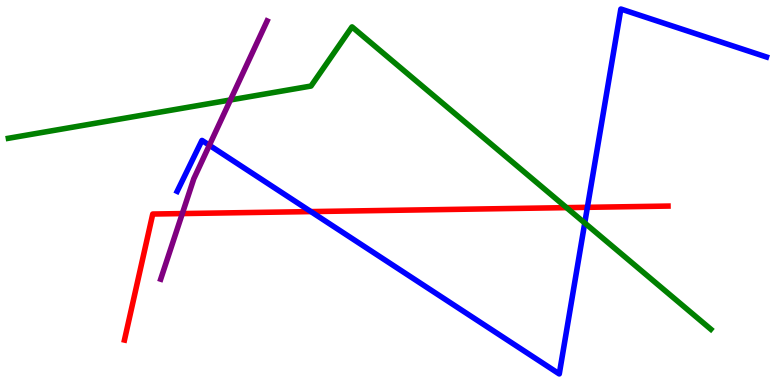[{'lines': ['blue', 'red'], 'intersections': [{'x': 4.01, 'y': 4.5}, {'x': 7.58, 'y': 4.61}]}, {'lines': ['green', 'red'], 'intersections': [{'x': 7.31, 'y': 4.61}]}, {'lines': ['purple', 'red'], 'intersections': [{'x': 2.35, 'y': 4.45}]}, {'lines': ['blue', 'green'], 'intersections': [{'x': 7.55, 'y': 4.21}]}, {'lines': ['blue', 'purple'], 'intersections': [{'x': 2.7, 'y': 6.23}]}, {'lines': ['green', 'purple'], 'intersections': [{'x': 2.97, 'y': 7.4}]}]